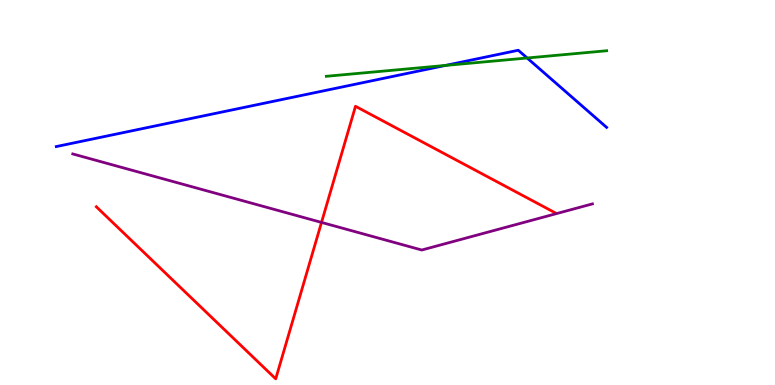[{'lines': ['blue', 'red'], 'intersections': []}, {'lines': ['green', 'red'], 'intersections': []}, {'lines': ['purple', 'red'], 'intersections': [{'x': 4.15, 'y': 4.22}]}, {'lines': ['blue', 'green'], 'intersections': [{'x': 5.75, 'y': 8.3}, {'x': 6.8, 'y': 8.49}]}, {'lines': ['blue', 'purple'], 'intersections': []}, {'lines': ['green', 'purple'], 'intersections': []}]